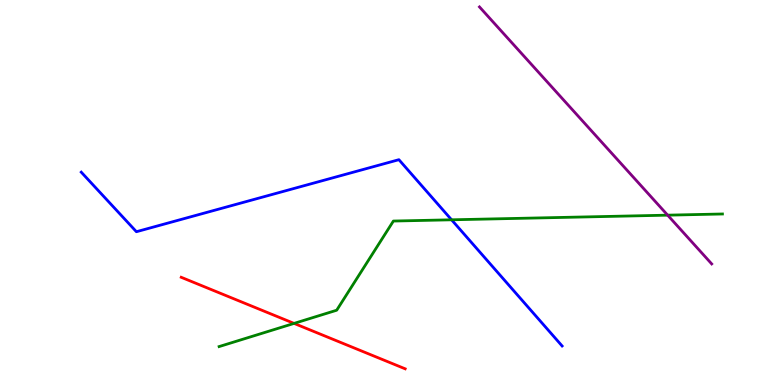[{'lines': ['blue', 'red'], 'intersections': []}, {'lines': ['green', 'red'], 'intersections': [{'x': 3.79, 'y': 1.6}]}, {'lines': ['purple', 'red'], 'intersections': []}, {'lines': ['blue', 'green'], 'intersections': [{'x': 5.83, 'y': 4.29}]}, {'lines': ['blue', 'purple'], 'intersections': []}, {'lines': ['green', 'purple'], 'intersections': [{'x': 8.61, 'y': 4.41}]}]